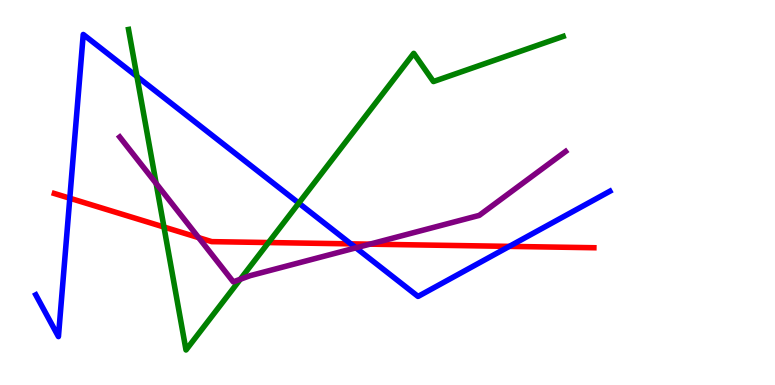[{'lines': ['blue', 'red'], 'intersections': [{'x': 0.901, 'y': 4.85}, {'x': 4.53, 'y': 3.67}, {'x': 6.57, 'y': 3.6}]}, {'lines': ['green', 'red'], 'intersections': [{'x': 2.12, 'y': 4.1}, {'x': 3.46, 'y': 3.7}]}, {'lines': ['purple', 'red'], 'intersections': [{'x': 2.56, 'y': 3.83}, {'x': 4.77, 'y': 3.66}]}, {'lines': ['blue', 'green'], 'intersections': [{'x': 1.77, 'y': 8.01}, {'x': 3.86, 'y': 4.72}]}, {'lines': ['blue', 'purple'], 'intersections': [{'x': 4.59, 'y': 3.56}]}, {'lines': ['green', 'purple'], 'intersections': [{'x': 2.01, 'y': 5.24}, {'x': 3.1, 'y': 2.75}]}]